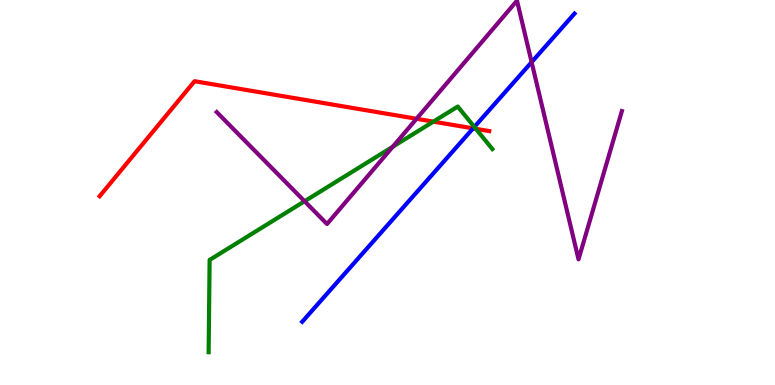[{'lines': ['blue', 'red'], 'intersections': [{'x': 6.1, 'y': 6.67}]}, {'lines': ['green', 'red'], 'intersections': [{'x': 5.59, 'y': 6.84}, {'x': 6.14, 'y': 6.65}]}, {'lines': ['purple', 'red'], 'intersections': [{'x': 5.37, 'y': 6.91}]}, {'lines': ['blue', 'green'], 'intersections': [{'x': 6.12, 'y': 6.7}]}, {'lines': ['blue', 'purple'], 'intersections': [{'x': 6.86, 'y': 8.39}]}, {'lines': ['green', 'purple'], 'intersections': [{'x': 3.93, 'y': 4.77}, {'x': 5.07, 'y': 6.19}]}]